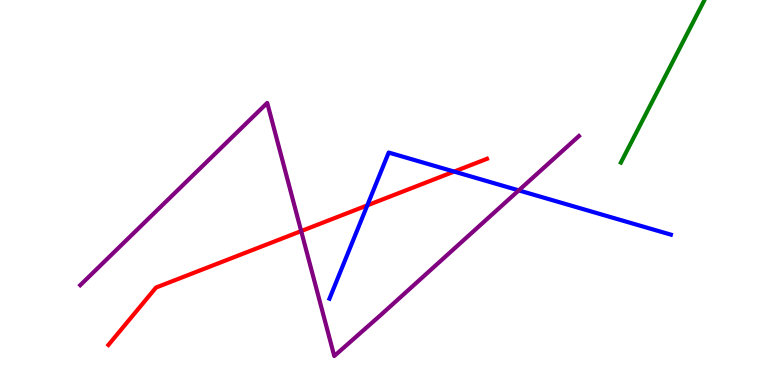[{'lines': ['blue', 'red'], 'intersections': [{'x': 4.74, 'y': 4.67}, {'x': 5.86, 'y': 5.54}]}, {'lines': ['green', 'red'], 'intersections': []}, {'lines': ['purple', 'red'], 'intersections': [{'x': 3.89, 'y': 4.0}]}, {'lines': ['blue', 'green'], 'intersections': []}, {'lines': ['blue', 'purple'], 'intersections': [{'x': 6.69, 'y': 5.05}]}, {'lines': ['green', 'purple'], 'intersections': []}]